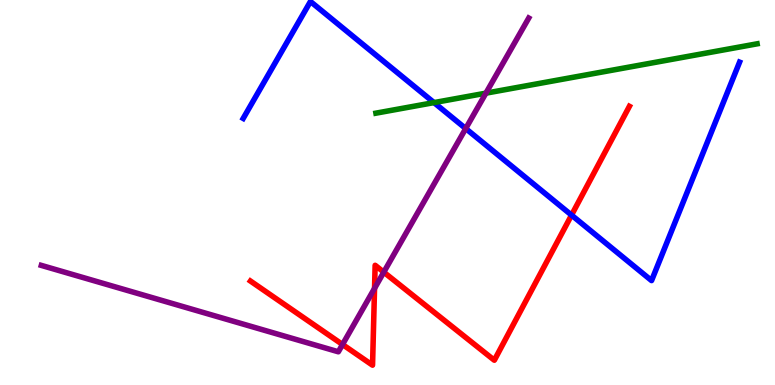[{'lines': ['blue', 'red'], 'intersections': [{'x': 7.37, 'y': 4.41}]}, {'lines': ['green', 'red'], 'intersections': []}, {'lines': ['purple', 'red'], 'intersections': [{'x': 4.42, 'y': 1.05}, {'x': 4.83, 'y': 2.51}, {'x': 4.95, 'y': 2.93}]}, {'lines': ['blue', 'green'], 'intersections': [{'x': 5.6, 'y': 7.34}]}, {'lines': ['blue', 'purple'], 'intersections': [{'x': 6.01, 'y': 6.66}]}, {'lines': ['green', 'purple'], 'intersections': [{'x': 6.27, 'y': 7.58}]}]